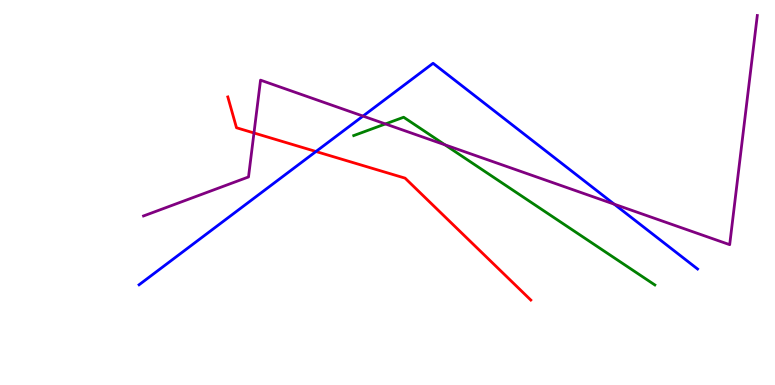[{'lines': ['blue', 'red'], 'intersections': [{'x': 4.08, 'y': 6.06}]}, {'lines': ['green', 'red'], 'intersections': []}, {'lines': ['purple', 'red'], 'intersections': [{'x': 3.28, 'y': 6.55}]}, {'lines': ['blue', 'green'], 'intersections': []}, {'lines': ['blue', 'purple'], 'intersections': [{'x': 4.68, 'y': 6.98}, {'x': 7.93, 'y': 4.7}]}, {'lines': ['green', 'purple'], 'intersections': [{'x': 4.97, 'y': 6.78}, {'x': 5.74, 'y': 6.24}]}]